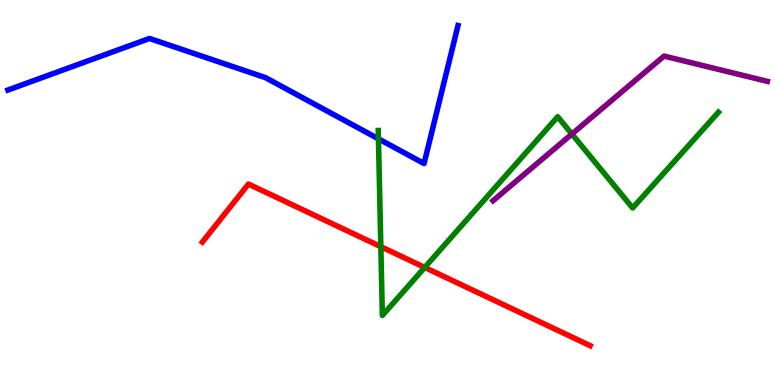[{'lines': ['blue', 'red'], 'intersections': []}, {'lines': ['green', 'red'], 'intersections': [{'x': 4.91, 'y': 3.59}, {'x': 5.48, 'y': 3.05}]}, {'lines': ['purple', 'red'], 'intersections': []}, {'lines': ['blue', 'green'], 'intersections': [{'x': 4.88, 'y': 6.39}]}, {'lines': ['blue', 'purple'], 'intersections': []}, {'lines': ['green', 'purple'], 'intersections': [{'x': 7.38, 'y': 6.52}]}]